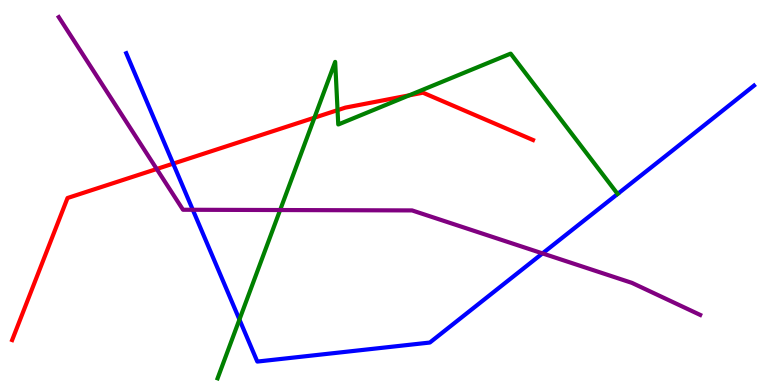[{'lines': ['blue', 'red'], 'intersections': [{'x': 2.23, 'y': 5.75}]}, {'lines': ['green', 'red'], 'intersections': [{'x': 4.06, 'y': 6.94}, {'x': 4.36, 'y': 7.14}, {'x': 5.28, 'y': 7.52}]}, {'lines': ['purple', 'red'], 'intersections': [{'x': 2.02, 'y': 5.61}]}, {'lines': ['blue', 'green'], 'intersections': [{'x': 3.09, 'y': 1.7}]}, {'lines': ['blue', 'purple'], 'intersections': [{'x': 2.49, 'y': 4.55}, {'x': 7.0, 'y': 3.42}]}, {'lines': ['green', 'purple'], 'intersections': [{'x': 3.61, 'y': 4.54}]}]